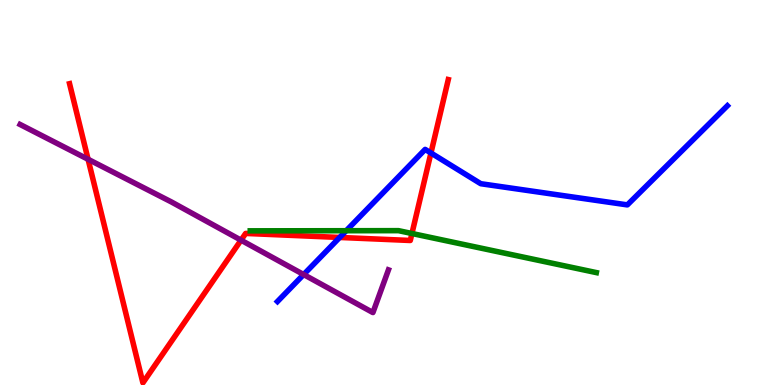[{'lines': ['blue', 'red'], 'intersections': [{'x': 4.38, 'y': 3.83}, {'x': 5.56, 'y': 6.03}]}, {'lines': ['green', 'red'], 'intersections': [{'x': 5.32, 'y': 3.93}]}, {'lines': ['purple', 'red'], 'intersections': [{'x': 1.14, 'y': 5.86}, {'x': 3.11, 'y': 3.76}]}, {'lines': ['blue', 'green'], 'intersections': [{'x': 4.47, 'y': 4.01}]}, {'lines': ['blue', 'purple'], 'intersections': [{'x': 3.92, 'y': 2.87}]}, {'lines': ['green', 'purple'], 'intersections': []}]